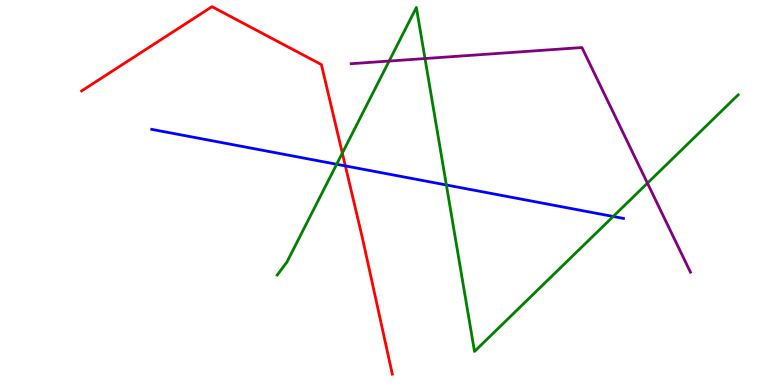[{'lines': ['blue', 'red'], 'intersections': [{'x': 4.46, 'y': 5.69}]}, {'lines': ['green', 'red'], 'intersections': [{'x': 4.42, 'y': 6.02}]}, {'lines': ['purple', 'red'], 'intersections': []}, {'lines': ['blue', 'green'], 'intersections': [{'x': 4.34, 'y': 5.73}, {'x': 5.76, 'y': 5.2}, {'x': 7.91, 'y': 4.38}]}, {'lines': ['blue', 'purple'], 'intersections': []}, {'lines': ['green', 'purple'], 'intersections': [{'x': 5.02, 'y': 8.41}, {'x': 5.48, 'y': 8.48}, {'x': 8.35, 'y': 5.24}]}]